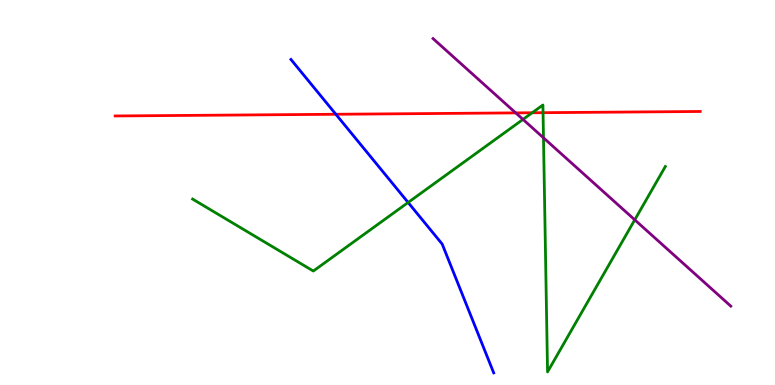[{'lines': ['blue', 'red'], 'intersections': [{'x': 4.33, 'y': 7.03}]}, {'lines': ['green', 'red'], 'intersections': [{'x': 6.87, 'y': 7.07}, {'x': 7.01, 'y': 7.07}]}, {'lines': ['purple', 'red'], 'intersections': [{'x': 6.65, 'y': 7.07}]}, {'lines': ['blue', 'green'], 'intersections': [{'x': 5.27, 'y': 4.74}]}, {'lines': ['blue', 'purple'], 'intersections': []}, {'lines': ['green', 'purple'], 'intersections': [{'x': 6.75, 'y': 6.9}, {'x': 7.01, 'y': 6.42}, {'x': 8.19, 'y': 4.29}]}]